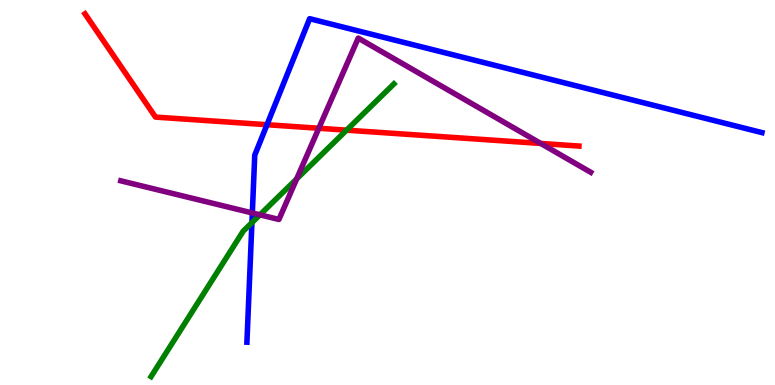[{'lines': ['blue', 'red'], 'intersections': [{'x': 3.45, 'y': 6.76}]}, {'lines': ['green', 'red'], 'intersections': [{'x': 4.47, 'y': 6.62}]}, {'lines': ['purple', 'red'], 'intersections': [{'x': 4.11, 'y': 6.67}, {'x': 6.98, 'y': 6.27}]}, {'lines': ['blue', 'green'], 'intersections': [{'x': 3.25, 'y': 4.22}]}, {'lines': ['blue', 'purple'], 'intersections': [{'x': 3.26, 'y': 4.47}]}, {'lines': ['green', 'purple'], 'intersections': [{'x': 3.35, 'y': 4.42}, {'x': 3.83, 'y': 5.35}]}]